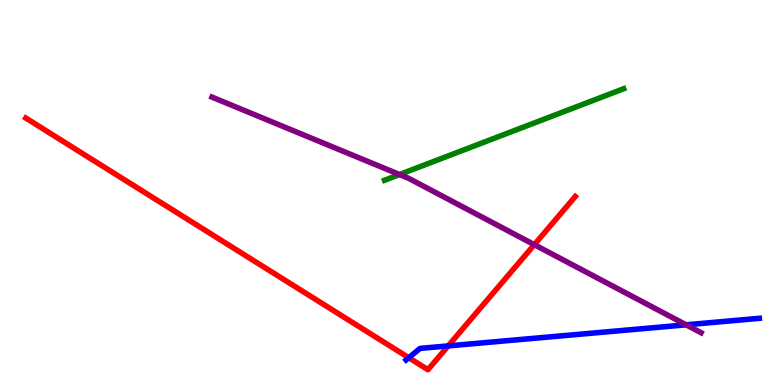[{'lines': ['blue', 'red'], 'intersections': [{'x': 5.27, 'y': 0.708}, {'x': 5.78, 'y': 1.02}]}, {'lines': ['green', 'red'], 'intersections': []}, {'lines': ['purple', 'red'], 'intersections': [{'x': 6.89, 'y': 3.64}]}, {'lines': ['blue', 'green'], 'intersections': []}, {'lines': ['blue', 'purple'], 'intersections': [{'x': 8.85, 'y': 1.56}]}, {'lines': ['green', 'purple'], 'intersections': [{'x': 5.16, 'y': 5.47}]}]